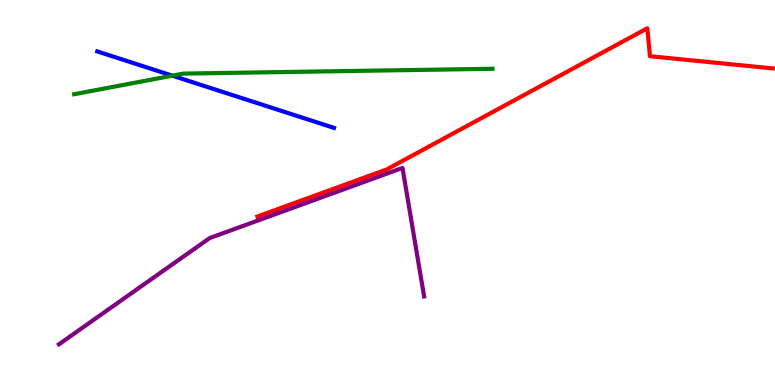[{'lines': ['blue', 'red'], 'intersections': []}, {'lines': ['green', 'red'], 'intersections': []}, {'lines': ['purple', 'red'], 'intersections': []}, {'lines': ['blue', 'green'], 'intersections': [{'x': 2.22, 'y': 8.03}]}, {'lines': ['blue', 'purple'], 'intersections': []}, {'lines': ['green', 'purple'], 'intersections': []}]